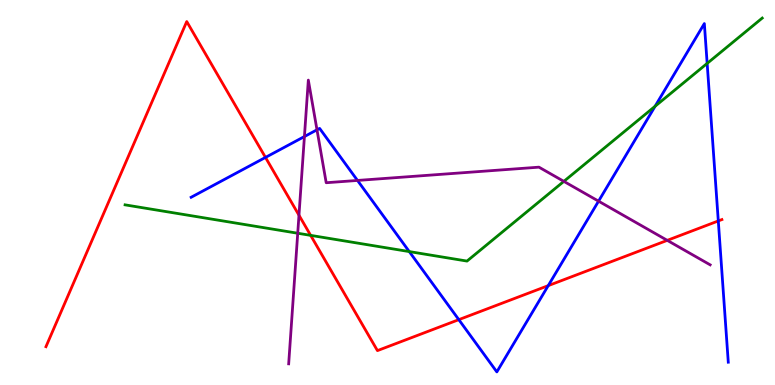[{'lines': ['blue', 'red'], 'intersections': [{'x': 3.43, 'y': 5.91}, {'x': 5.92, 'y': 1.7}, {'x': 7.07, 'y': 2.58}, {'x': 9.27, 'y': 4.26}]}, {'lines': ['green', 'red'], 'intersections': [{'x': 4.01, 'y': 3.89}]}, {'lines': ['purple', 'red'], 'intersections': [{'x': 3.86, 'y': 4.41}, {'x': 8.61, 'y': 3.76}]}, {'lines': ['blue', 'green'], 'intersections': [{'x': 5.28, 'y': 3.47}, {'x': 8.45, 'y': 7.24}, {'x': 9.12, 'y': 8.35}]}, {'lines': ['blue', 'purple'], 'intersections': [{'x': 3.93, 'y': 6.45}, {'x': 4.09, 'y': 6.63}, {'x': 4.61, 'y': 5.31}, {'x': 7.72, 'y': 4.77}]}, {'lines': ['green', 'purple'], 'intersections': [{'x': 3.84, 'y': 3.94}, {'x': 7.28, 'y': 5.29}]}]